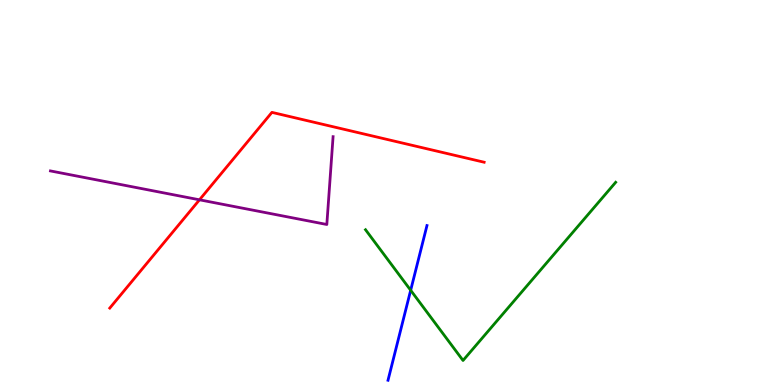[{'lines': ['blue', 'red'], 'intersections': []}, {'lines': ['green', 'red'], 'intersections': []}, {'lines': ['purple', 'red'], 'intersections': [{'x': 2.57, 'y': 4.81}]}, {'lines': ['blue', 'green'], 'intersections': [{'x': 5.3, 'y': 2.46}]}, {'lines': ['blue', 'purple'], 'intersections': []}, {'lines': ['green', 'purple'], 'intersections': []}]